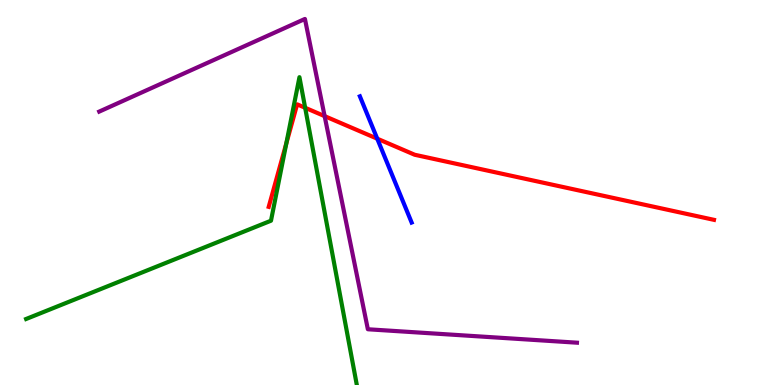[{'lines': ['blue', 'red'], 'intersections': [{'x': 4.87, 'y': 6.4}]}, {'lines': ['green', 'red'], 'intersections': [{'x': 3.69, 'y': 6.28}, {'x': 3.94, 'y': 7.2}]}, {'lines': ['purple', 'red'], 'intersections': [{'x': 4.19, 'y': 6.98}]}, {'lines': ['blue', 'green'], 'intersections': []}, {'lines': ['blue', 'purple'], 'intersections': []}, {'lines': ['green', 'purple'], 'intersections': []}]